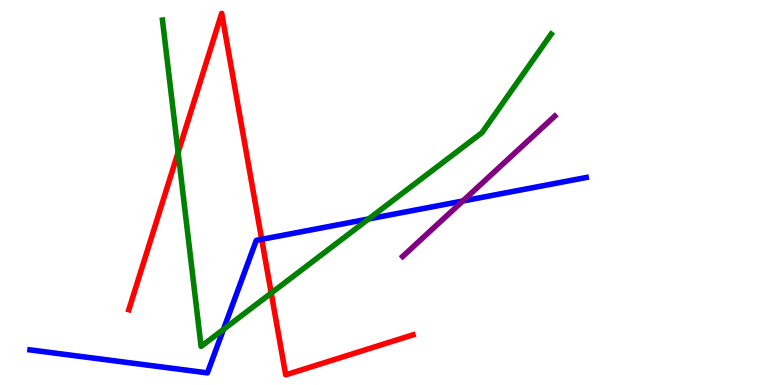[{'lines': ['blue', 'red'], 'intersections': [{'x': 3.38, 'y': 3.78}]}, {'lines': ['green', 'red'], 'intersections': [{'x': 2.3, 'y': 6.04}, {'x': 3.5, 'y': 2.39}]}, {'lines': ['purple', 'red'], 'intersections': []}, {'lines': ['blue', 'green'], 'intersections': [{'x': 2.88, 'y': 1.44}, {'x': 4.76, 'y': 4.31}]}, {'lines': ['blue', 'purple'], 'intersections': [{'x': 5.97, 'y': 4.78}]}, {'lines': ['green', 'purple'], 'intersections': []}]